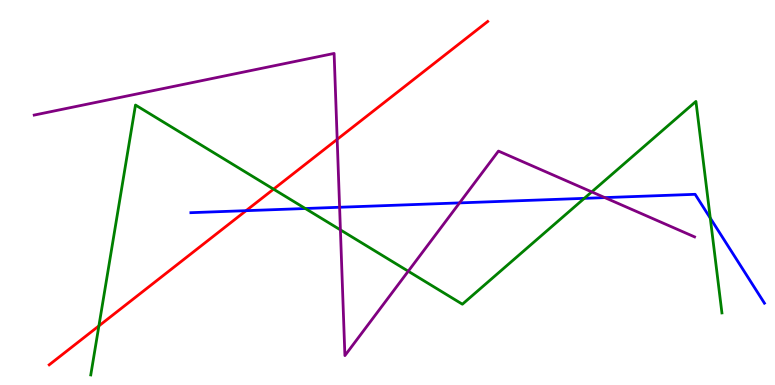[{'lines': ['blue', 'red'], 'intersections': [{'x': 3.18, 'y': 4.53}]}, {'lines': ['green', 'red'], 'intersections': [{'x': 1.28, 'y': 1.53}, {'x': 3.53, 'y': 5.09}]}, {'lines': ['purple', 'red'], 'intersections': [{'x': 4.35, 'y': 6.38}]}, {'lines': ['blue', 'green'], 'intersections': [{'x': 3.94, 'y': 4.58}, {'x': 7.54, 'y': 4.85}, {'x': 9.16, 'y': 4.33}]}, {'lines': ['blue', 'purple'], 'intersections': [{'x': 4.38, 'y': 4.62}, {'x': 5.93, 'y': 4.73}, {'x': 7.8, 'y': 4.87}]}, {'lines': ['green', 'purple'], 'intersections': [{'x': 4.39, 'y': 4.03}, {'x': 5.27, 'y': 2.96}, {'x': 7.64, 'y': 5.02}]}]